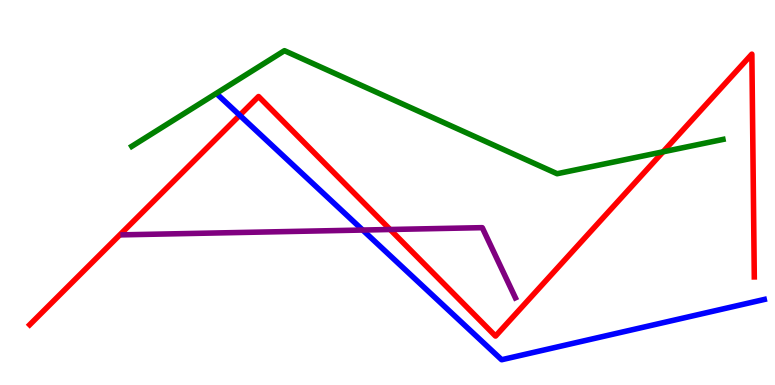[{'lines': ['blue', 'red'], 'intersections': [{'x': 3.09, 'y': 7.01}]}, {'lines': ['green', 'red'], 'intersections': [{'x': 8.56, 'y': 6.06}]}, {'lines': ['purple', 'red'], 'intersections': [{'x': 5.03, 'y': 4.04}]}, {'lines': ['blue', 'green'], 'intersections': []}, {'lines': ['blue', 'purple'], 'intersections': [{'x': 4.68, 'y': 4.02}]}, {'lines': ['green', 'purple'], 'intersections': []}]